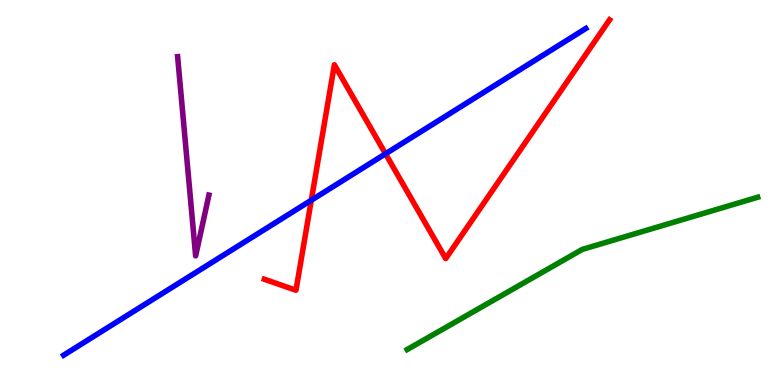[{'lines': ['blue', 'red'], 'intersections': [{'x': 4.02, 'y': 4.8}, {'x': 4.97, 'y': 6.01}]}, {'lines': ['green', 'red'], 'intersections': []}, {'lines': ['purple', 'red'], 'intersections': []}, {'lines': ['blue', 'green'], 'intersections': []}, {'lines': ['blue', 'purple'], 'intersections': []}, {'lines': ['green', 'purple'], 'intersections': []}]